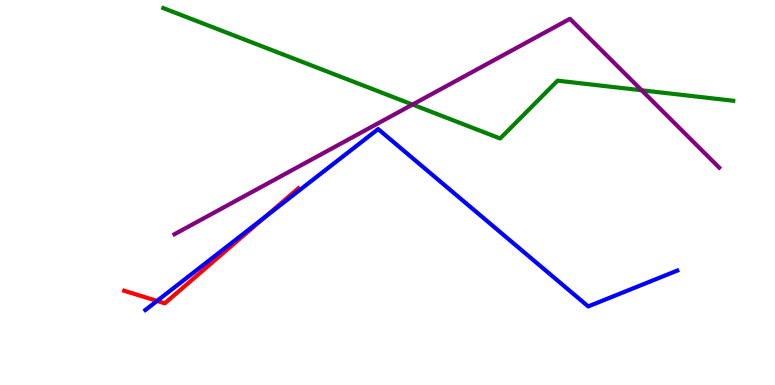[{'lines': ['blue', 'red'], 'intersections': [{'x': 2.03, 'y': 2.18}, {'x': 3.42, 'y': 4.36}]}, {'lines': ['green', 'red'], 'intersections': []}, {'lines': ['purple', 'red'], 'intersections': []}, {'lines': ['blue', 'green'], 'intersections': []}, {'lines': ['blue', 'purple'], 'intersections': []}, {'lines': ['green', 'purple'], 'intersections': [{'x': 5.32, 'y': 7.28}, {'x': 8.28, 'y': 7.66}]}]